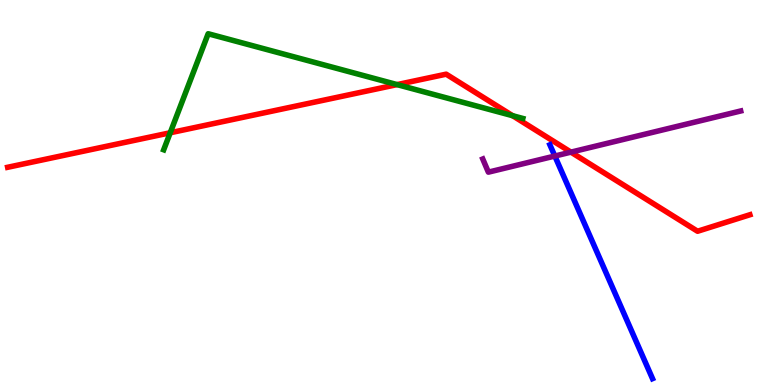[{'lines': ['blue', 'red'], 'intersections': []}, {'lines': ['green', 'red'], 'intersections': [{'x': 2.2, 'y': 6.55}, {'x': 5.12, 'y': 7.8}, {'x': 6.61, 'y': 6.99}]}, {'lines': ['purple', 'red'], 'intersections': [{'x': 7.37, 'y': 6.05}]}, {'lines': ['blue', 'green'], 'intersections': []}, {'lines': ['blue', 'purple'], 'intersections': [{'x': 7.16, 'y': 5.95}]}, {'lines': ['green', 'purple'], 'intersections': []}]